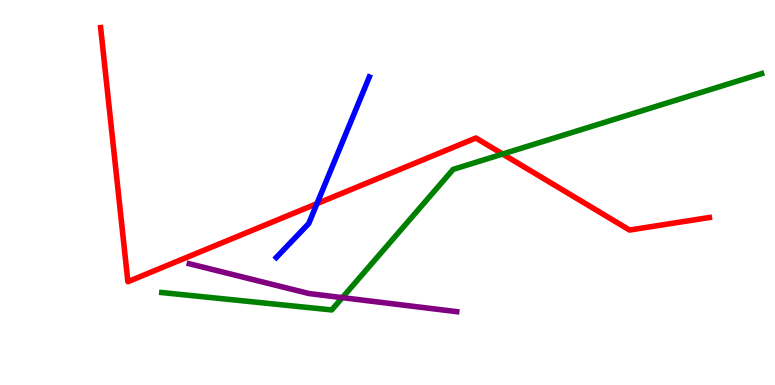[{'lines': ['blue', 'red'], 'intersections': [{'x': 4.09, 'y': 4.71}]}, {'lines': ['green', 'red'], 'intersections': [{'x': 6.49, 'y': 6.0}]}, {'lines': ['purple', 'red'], 'intersections': []}, {'lines': ['blue', 'green'], 'intersections': []}, {'lines': ['blue', 'purple'], 'intersections': []}, {'lines': ['green', 'purple'], 'intersections': [{'x': 4.42, 'y': 2.27}]}]